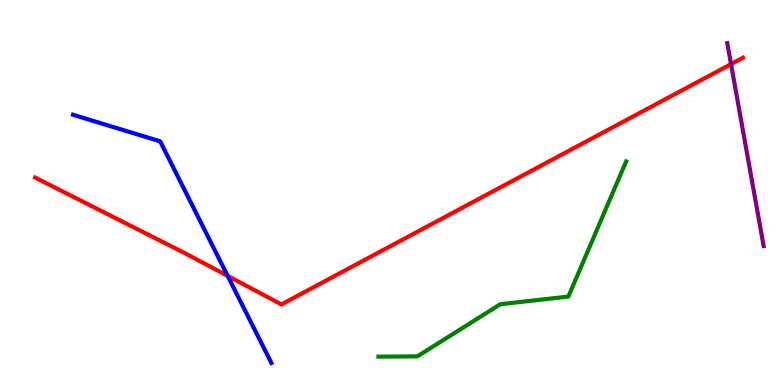[{'lines': ['blue', 'red'], 'intersections': [{'x': 2.94, 'y': 2.83}]}, {'lines': ['green', 'red'], 'intersections': []}, {'lines': ['purple', 'red'], 'intersections': [{'x': 9.43, 'y': 8.33}]}, {'lines': ['blue', 'green'], 'intersections': []}, {'lines': ['blue', 'purple'], 'intersections': []}, {'lines': ['green', 'purple'], 'intersections': []}]